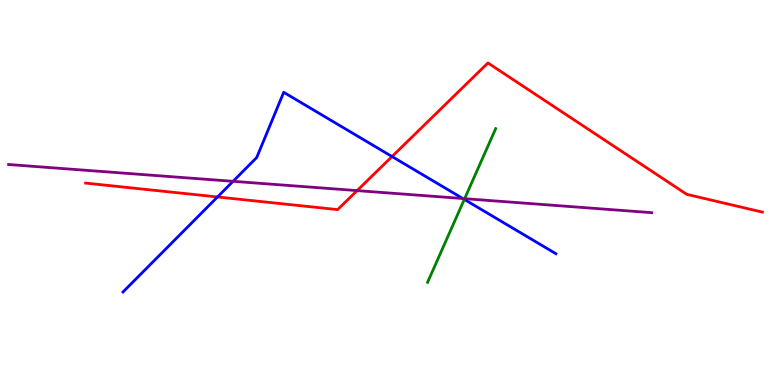[{'lines': ['blue', 'red'], 'intersections': [{'x': 2.81, 'y': 4.88}, {'x': 5.06, 'y': 5.93}]}, {'lines': ['green', 'red'], 'intersections': []}, {'lines': ['purple', 'red'], 'intersections': [{'x': 4.61, 'y': 5.05}]}, {'lines': ['blue', 'green'], 'intersections': [{'x': 5.99, 'y': 4.82}]}, {'lines': ['blue', 'purple'], 'intersections': [{'x': 3.01, 'y': 5.29}, {'x': 5.97, 'y': 4.84}]}, {'lines': ['green', 'purple'], 'intersections': [{'x': 6.0, 'y': 4.84}]}]